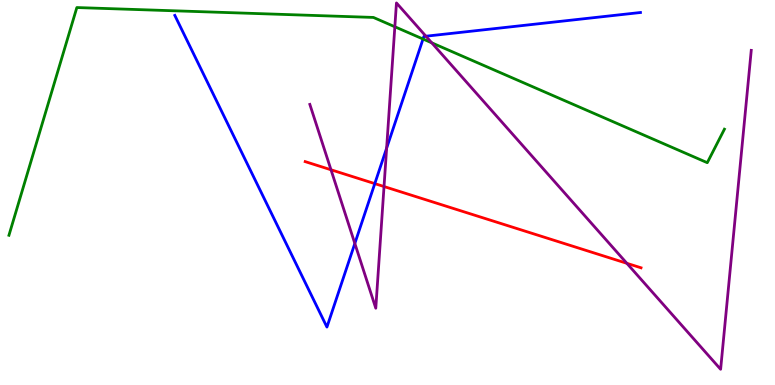[{'lines': ['blue', 'red'], 'intersections': [{'x': 4.84, 'y': 5.23}]}, {'lines': ['green', 'red'], 'intersections': []}, {'lines': ['purple', 'red'], 'intersections': [{'x': 4.27, 'y': 5.59}, {'x': 4.96, 'y': 5.15}, {'x': 8.09, 'y': 3.16}]}, {'lines': ['blue', 'green'], 'intersections': [{'x': 5.46, 'y': 8.99}]}, {'lines': ['blue', 'purple'], 'intersections': [{'x': 4.58, 'y': 3.68}, {'x': 4.99, 'y': 6.15}, {'x': 5.5, 'y': 9.06}]}, {'lines': ['green', 'purple'], 'intersections': [{'x': 5.09, 'y': 9.3}, {'x': 5.57, 'y': 8.89}]}]